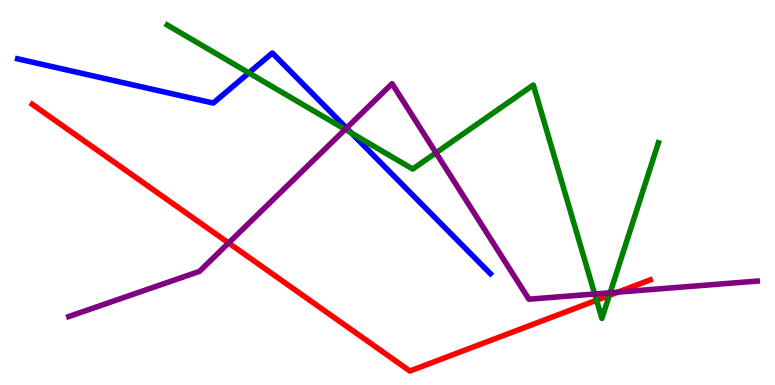[{'lines': ['blue', 'red'], 'intersections': []}, {'lines': ['green', 'red'], 'intersections': [{'x': 7.7, 'y': 2.2}, {'x': 7.86, 'y': 2.33}]}, {'lines': ['purple', 'red'], 'intersections': [{'x': 2.95, 'y': 3.69}, {'x': 7.97, 'y': 2.41}]}, {'lines': ['blue', 'green'], 'intersections': [{'x': 3.21, 'y': 8.11}, {'x': 4.53, 'y': 6.54}]}, {'lines': ['blue', 'purple'], 'intersections': [{'x': 4.47, 'y': 6.67}]}, {'lines': ['green', 'purple'], 'intersections': [{'x': 4.45, 'y': 6.64}, {'x': 5.63, 'y': 6.03}, {'x': 7.67, 'y': 2.36}, {'x': 7.87, 'y': 2.4}]}]